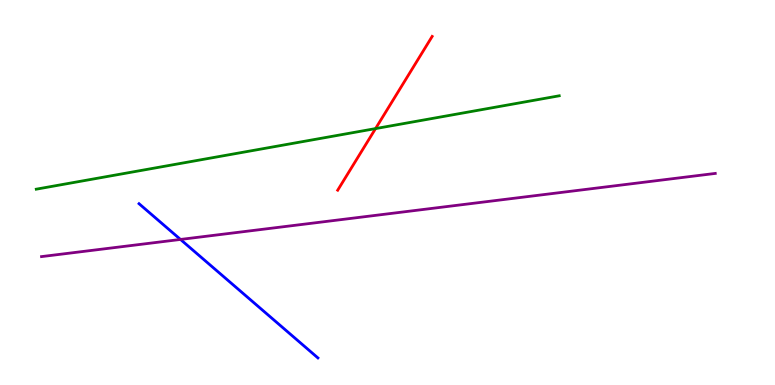[{'lines': ['blue', 'red'], 'intersections': []}, {'lines': ['green', 'red'], 'intersections': [{'x': 4.85, 'y': 6.66}]}, {'lines': ['purple', 'red'], 'intersections': []}, {'lines': ['blue', 'green'], 'intersections': []}, {'lines': ['blue', 'purple'], 'intersections': [{'x': 2.33, 'y': 3.78}]}, {'lines': ['green', 'purple'], 'intersections': []}]